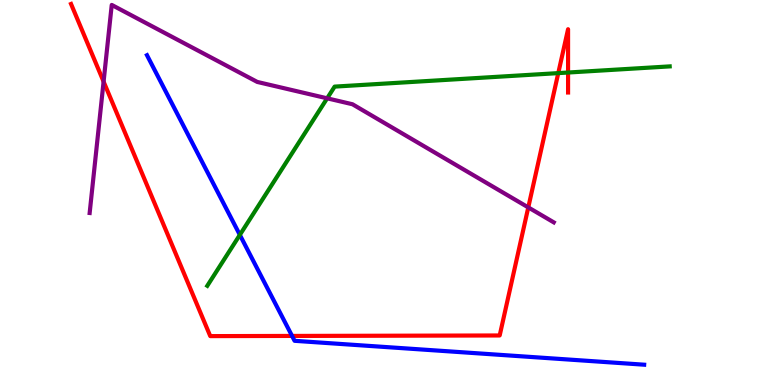[{'lines': ['blue', 'red'], 'intersections': [{'x': 3.77, 'y': 1.27}]}, {'lines': ['green', 'red'], 'intersections': [{'x': 7.2, 'y': 8.1}, {'x': 7.33, 'y': 8.12}]}, {'lines': ['purple', 'red'], 'intersections': [{'x': 1.34, 'y': 7.88}, {'x': 6.82, 'y': 4.61}]}, {'lines': ['blue', 'green'], 'intersections': [{'x': 3.09, 'y': 3.9}]}, {'lines': ['blue', 'purple'], 'intersections': []}, {'lines': ['green', 'purple'], 'intersections': [{'x': 4.22, 'y': 7.45}]}]